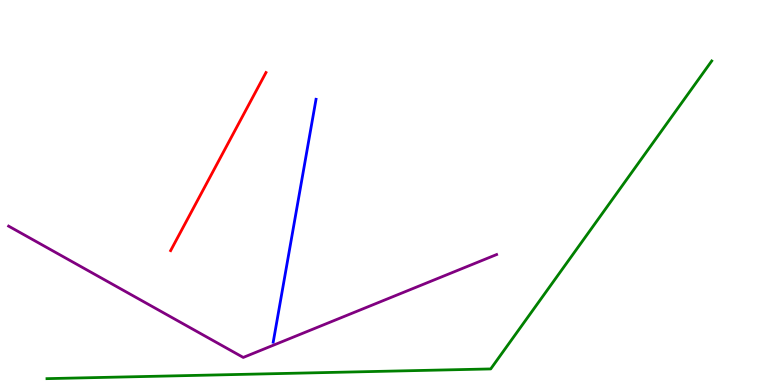[{'lines': ['blue', 'red'], 'intersections': []}, {'lines': ['green', 'red'], 'intersections': []}, {'lines': ['purple', 'red'], 'intersections': []}, {'lines': ['blue', 'green'], 'intersections': []}, {'lines': ['blue', 'purple'], 'intersections': []}, {'lines': ['green', 'purple'], 'intersections': []}]